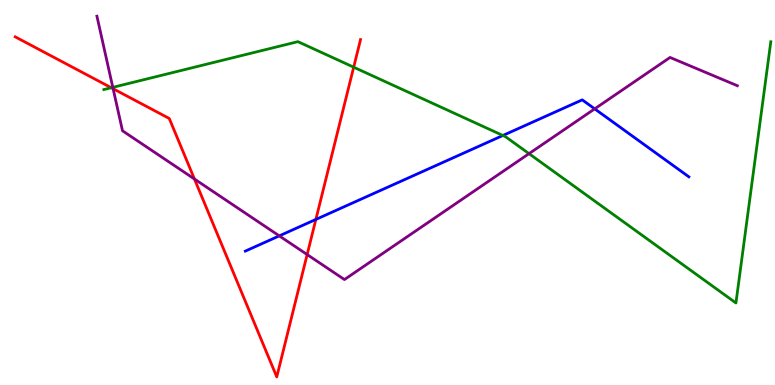[{'lines': ['blue', 'red'], 'intersections': [{'x': 4.08, 'y': 4.3}]}, {'lines': ['green', 'red'], 'intersections': [{'x': 1.44, 'y': 7.72}, {'x': 4.56, 'y': 8.25}]}, {'lines': ['purple', 'red'], 'intersections': [{'x': 1.46, 'y': 7.7}, {'x': 2.51, 'y': 5.35}, {'x': 3.96, 'y': 3.39}]}, {'lines': ['blue', 'green'], 'intersections': [{'x': 6.49, 'y': 6.48}]}, {'lines': ['blue', 'purple'], 'intersections': [{'x': 3.6, 'y': 3.87}, {'x': 7.67, 'y': 7.17}]}, {'lines': ['green', 'purple'], 'intersections': [{'x': 1.46, 'y': 7.73}, {'x': 6.83, 'y': 6.01}]}]